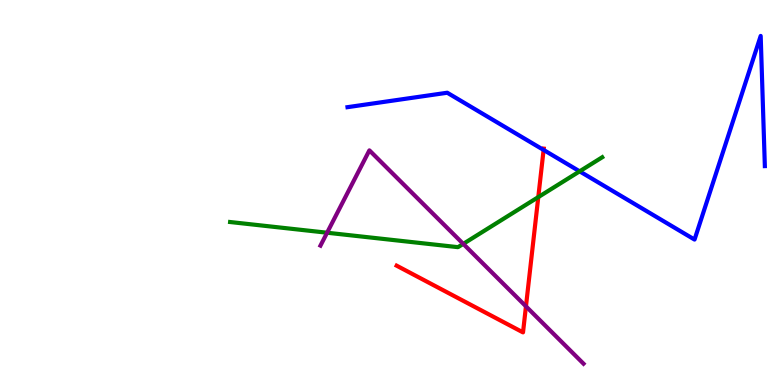[{'lines': ['blue', 'red'], 'intersections': [{'x': 7.01, 'y': 6.11}]}, {'lines': ['green', 'red'], 'intersections': [{'x': 6.95, 'y': 4.88}]}, {'lines': ['purple', 'red'], 'intersections': [{'x': 6.79, 'y': 2.04}]}, {'lines': ['blue', 'green'], 'intersections': [{'x': 7.48, 'y': 5.55}]}, {'lines': ['blue', 'purple'], 'intersections': []}, {'lines': ['green', 'purple'], 'intersections': [{'x': 4.22, 'y': 3.96}, {'x': 5.98, 'y': 3.67}]}]